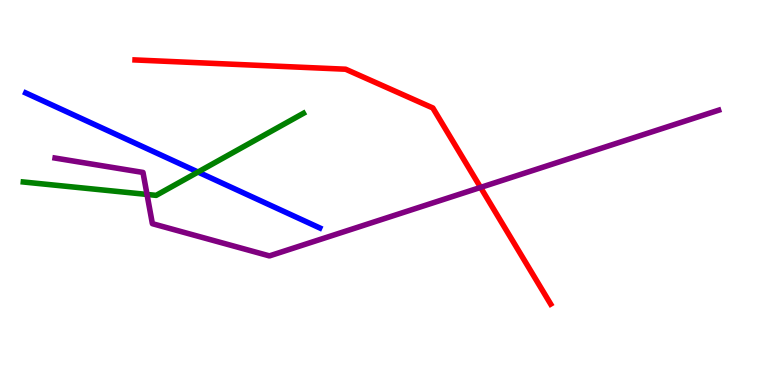[{'lines': ['blue', 'red'], 'intersections': []}, {'lines': ['green', 'red'], 'intersections': []}, {'lines': ['purple', 'red'], 'intersections': [{'x': 6.2, 'y': 5.13}]}, {'lines': ['blue', 'green'], 'intersections': [{'x': 2.55, 'y': 5.53}]}, {'lines': ['blue', 'purple'], 'intersections': []}, {'lines': ['green', 'purple'], 'intersections': [{'x': 1.9, 'y': 4.95}]}]